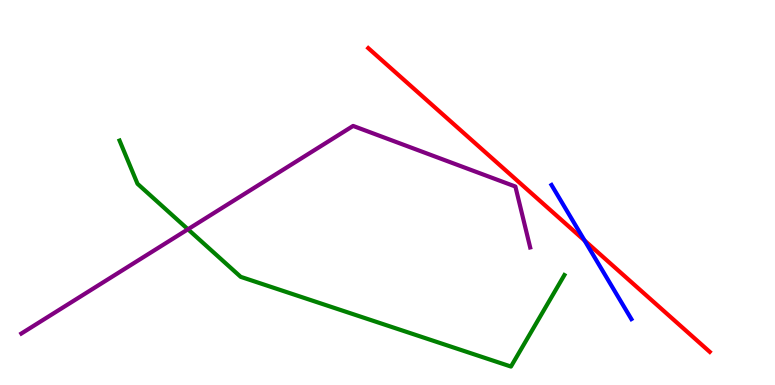[{'lines': ['blue', 'red'], 'intersections': [{'x': 7.54, 'y': 3.75}]}, {'lines': ['green', 'red'], 'intersections': []}, {'lines': ['purple', 'red'], 'intersections': []}, {'lines': ['blue', 'green'], 'intersections': []}, {'lines': ['blue', 'purple'], 'intersections': []}, {'lines': ['green', 'purple'], 'intersections': [{'x': 2.43, 'y': 4.04}]}]